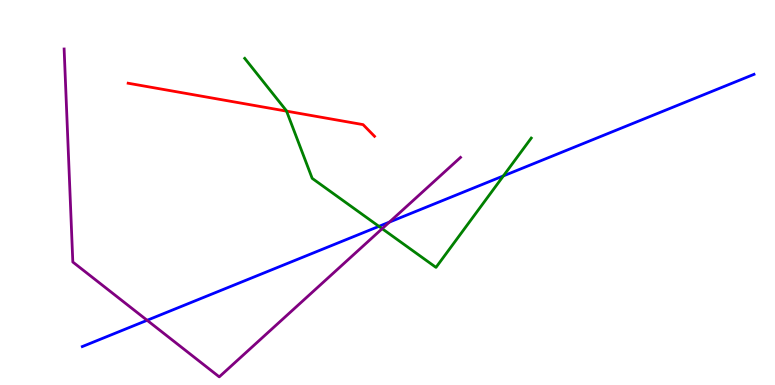[{'lines': ['blue', 'red'], 'intersections': []}, {'lines': ['green', 'red'], 'intersections': [{'x': 3.7, 'y': 7.11}]}, {'lines': ['purple', 'red'], 'intersections': []}, {'lines': ['blue', 'green'], 'intersections': [{'x': 4.89, 'y': 4.12}, {'x': 6.5, 'y': 5.43}]}, {'lines': ['blue', 'purple'], 'intersections': [{'x': 1.9, 'y': 1.68}, {'x': 5.02, 'y': 4.23}]}, {'lines': ['green', 'purple'], 'intersections': [{'x': 4.93, 'y': 4.06}]}]